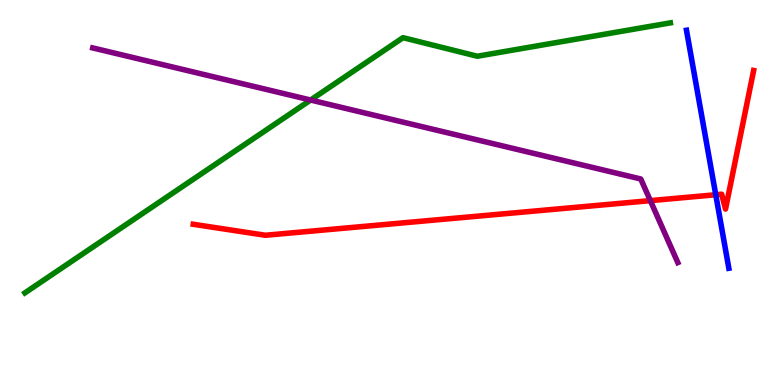[{'lines': ['blue', 'red'], 'intersections': [{'x': 9.24, 'y': 4.94}]}, {'lines': ['green', 'red'], 'intersections': []}, {'lines': ['purple', 'red'], 'intersections': [{'x': 8.39, 'y': 4.79}]}, {'lines': ['blue', 'green'], 'intersections': []}, {'lines': ['blue', 'purple'], 'intersections': []}, {'lines': ['green', 'purple'], 'intersections': [{'x': 4.01, 'y': 7.4}]}]